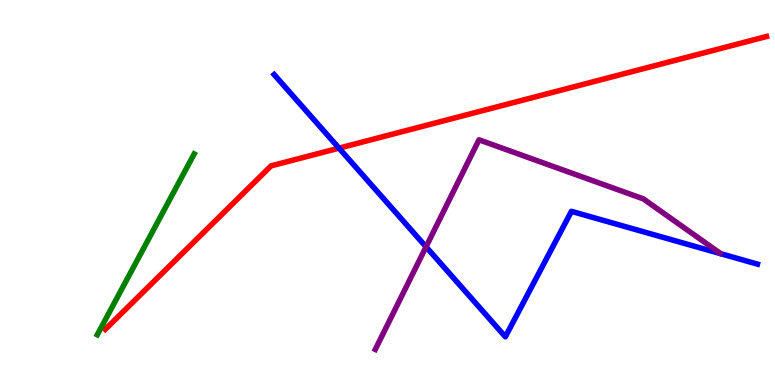[{'lines': ['blue', 'red'], 'intersections': [{'x': 4.37, 'y': 6.15}]}, {'lines': ['green', 'red'], 'intersections': []}, {'lines': ['purple', 'red'], 'intersections': []}, {'lines': ['blue', 'green'], 'intersections': []}, {'lines': ['blue', 'purple'], 'intersections': [{'x': 5.5, 'y': 3.59}]}, {'lines': ['green', 'purple'], 'intersections': []}]